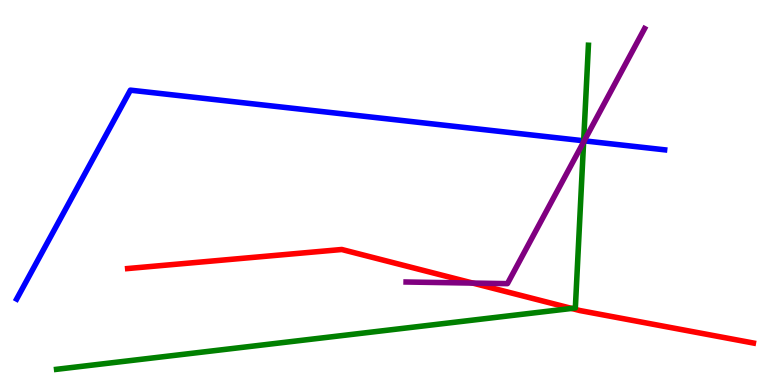[{'lines': ['blue', 'red'], 'intersections': []}, {'lines': ['green', 'red'], 'intersections': [{'x': 7.38, 'y': 1.99}]}, {'lines': ['purple', 'red'], 'intersections': [{'x': 6.1, 'y': 2.65}]}, {'lines': ['blue', 'green'], 'intersections': [{'x': 7.53, 'y': 6.34}]}, {'lines': ['blue', 'purple'], 'intersections': [{'x': 7.54, 'y': 6.34}]}, {'lines': ['green', 'purple'], 'intersections': [{'x': 7.53, 'y': 6.31}]}]